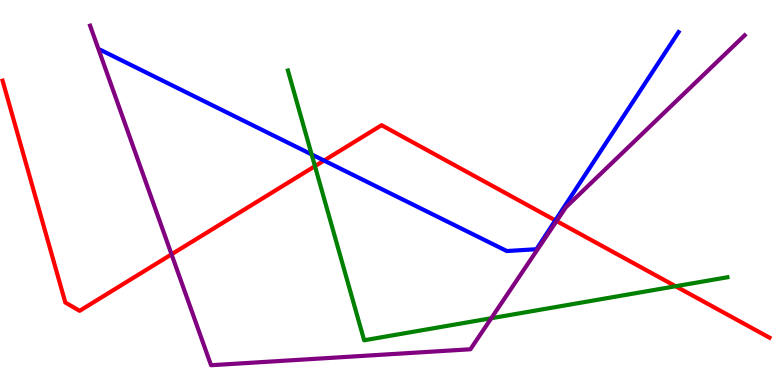[{'lines': ['blue', 'red'], 'intersections': [{'x': 4.18, 'y': 5.83}, {'x': 7.17, 'y': 4.28}]}, {'lines': ['green', 'red'], 'intersections': [{'x': 4.06, 'y': 5.68}, {'x': 8.72, 'y': 2.56}]}, {'lines': ['purple', 'red'], 'intersections': [{'x': 2.21, 'y': 3.39}, {'x': 7.18, 'y': 4.26}]}, {'lines': ['blue', 'green'], 'intersections': [{'x': 4.02, 'y': 5.99}]}, {'lines': ['blue', 'purple'], 'intersections': []}, {'lines': ['green', 'purple'], 'intersections': [{'x': 6.34, 'y': 1.73}]}]